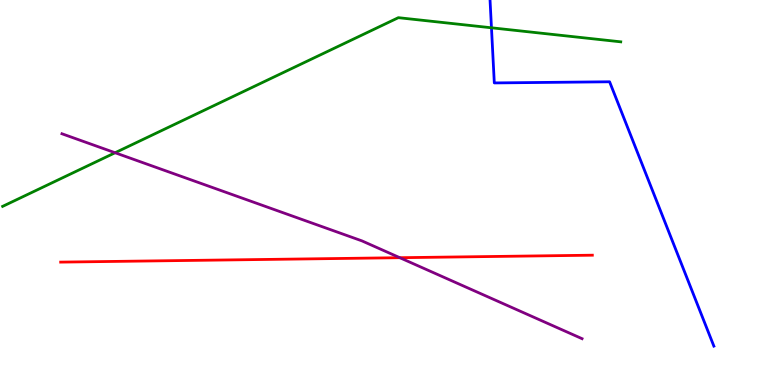[{'lines': ['blue', 'red'], 'intersections': []}, {'lines': ['green', 'red'], 'intersections': []}, {'lines': ['purple', 'red'], 'intersections': [{'x': 5.16, 'y': 3.31}]}, {'lines': ['blue', 'green'], 'intersections': [{'x': 6.34, 'y': 9.28}]}, {'lines': ['blue', 'purple'], 'intersections': []}, {'lines': ['green', 'purple'], 'intersections': [{'x': 1.49, 'y': 6.03}]}]